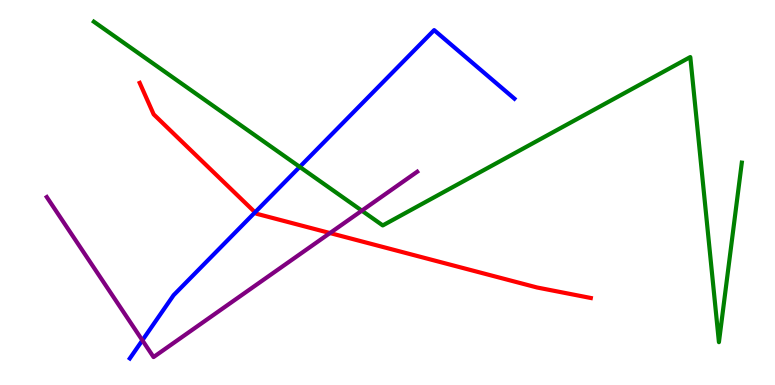[{'lines': ['blue', 'red'], 'intersections': [{'x': 3.29, 'y': 4.48}]}, {'lines': ['green', 'red'], 'intersections': []}, {'lines': ['purple', 'red'], 'intersections': [{'x': 4.26, 'y': 3.95}]}, {'lines': ['blue', 'green'], 'intersections': [{'x': 3.87, 'y': 5.67}]}, {'lines': ['blue', 'purple'], 'intersections': [{'x': 1.84, 'y': 1.16}]}, {'lines': ['green', 'purple'], 'intersections': [{'x': 4.67, 'y': 4.53}]}]